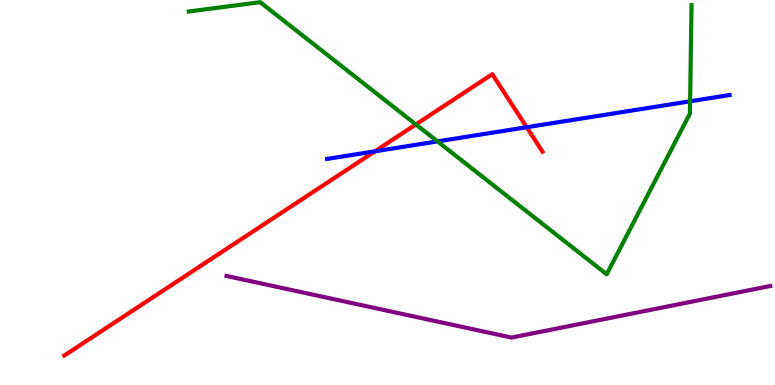[{'lines': ['blue', 'red'], 'intersections': [{'x': 4.84, 'y': 6.07}, {'x': 6.8, 'y': 6.7}]}, {'lines': ['green', 'red'], 'intersections': [{'x': 5.37, 'y': 6.77}]}, {'lines': ['purple', 'red'], 'intersections': []}, {'lines': ['blue', 'green'], 'intersections': [{'x': 5.64, 'y': 6.33}, {'x': 8.9, 'y': 7.37}]}, {'lines': ['blue', 'purple'], 'intersections': []}, {'lines': ['green', 'purple'], 'intersections': []}]